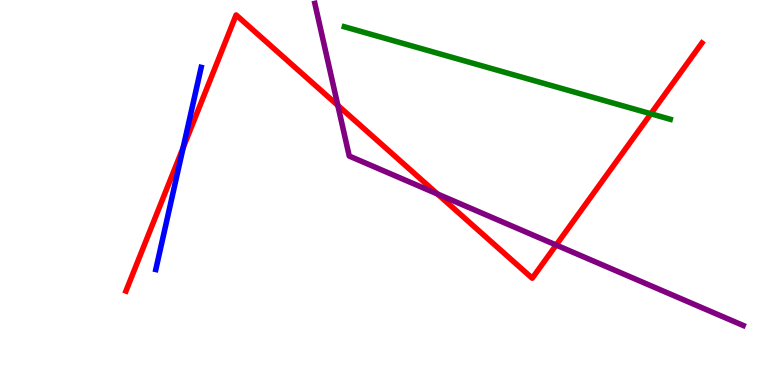[{'lines': ['blue', 'red'], 'intersections': [{'x': 2.36, 'y': 6.16}]}, {'lines': ['green', 'red'], 'intersections': [{'x': 8.4, 'y': 7.04}]}, {'lines': ['purple', 'red'], 'intersections': [{'x': 4.36, 'y': 7.26}, {'x': 5.65, 'y': 4.96}, {'x': 7.18, 'y': 3.64}]}, {'lines': ['blue', 'green'], 'intersections': []}, {'lines': ['blue', 'purple'], 'intersections': []}, {'lines': ['green', 'purple'], 'intersections': []}]